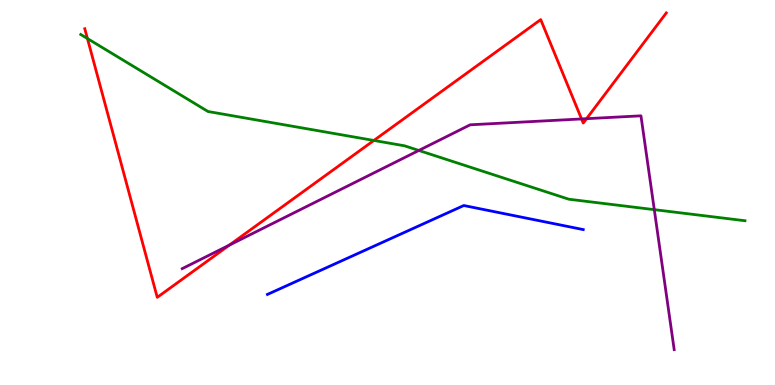[{'lines': ['blue', 'red'], 'intersections': []}, {'lines': ['green', 'red'], 'intersections': [{'x': 1.13, 'y': 9.0}, {'x': 4.82, 'y': 6.35}]}, {'lines': ['purple', 'red'], 'intersections': [{'x': 2.96, 'y': 3.63}, {'x': 7.5, 'y': 6.91}, {'x': 7.57, 'y': 6.92}]}, {'lines': ['blue', 'green'], 'intersections': []}, {'lines': ['blue', 'purple'], 'intersections': []}, {'lines': ['green', 'purple'], 'intersections': [{'x': 5.4, 'y': 6.09}, {'x': 8.44, 'y': 4.55}]}]